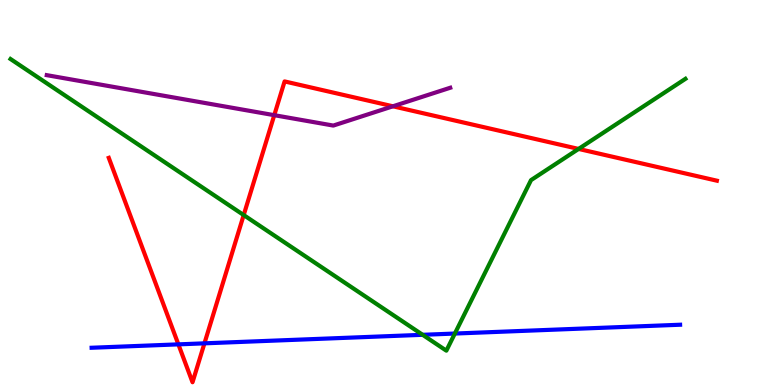[{'lines': ['blue', 'red'], 'intersections': [{'x': 2.3, 'y': 1.06}, {'x': 2.64, 'y': 1.08}]}, {'lines': ['green', 'red'], 'intersections': [{'x': 3.14, 'y': 4.41}, {'x': 7.47, 'y': 6.13}]}, {'lines': ['purple', 'red'], 'intersections': [{'x': 3.54, 'y': 7.01}, {'x': 5.07, 'y': 7.24}]}, {'lines': ['blue', 'green'], 'intersections': [{'x': 5.45, 'y': 1.3}, {'x': 5.87, 'y': 1.34}]}, {'lines': ['blue', 'purple'], 'intersections': []}, {'lines': ['green', 'purple'], 'intersections': []}]